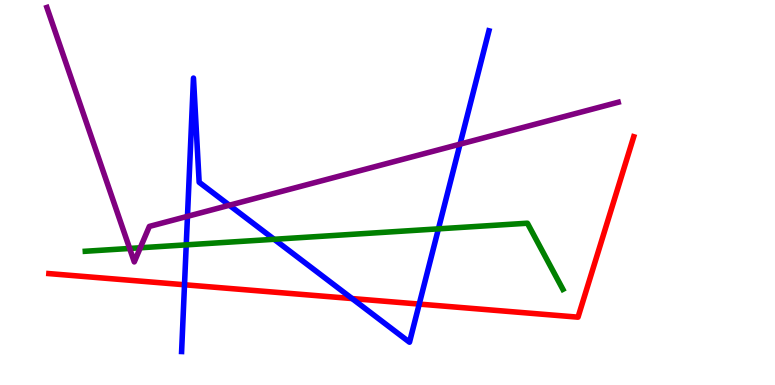[{'lines': ['blue', 'red'], 'intersections': [{'x': 2.38, 'y': 2.6}, {'x': 4.54, 'y': 2.25}, {'x': 5.41, 'y': 2.1}]}, {'lines': ['green', 'red'], 'intersections': []}, {'lines': ['purple', 'red'], 'intersections': []}, {'lines': ['blue', 'green'], 'intersections': [{'x': 2.4, 'y': 3.64}, {'x': 3.54, 'y': 3.78}, {'x': 5.66, 'y': 4.06}]}, {'lines': ['blue', 'purple'], 'intersections': [{'x': 2.42, 'y': 4.38}, {'x': 2.96, 'y': 4.67}, {'x': 5.94, 'y': 6.26}]}, {'lines': ['green', 'purple'], 'intersections': [{'x': 1.67, 'y': 3.55}, {'x': 1.81, 'y': 3.56}]}]